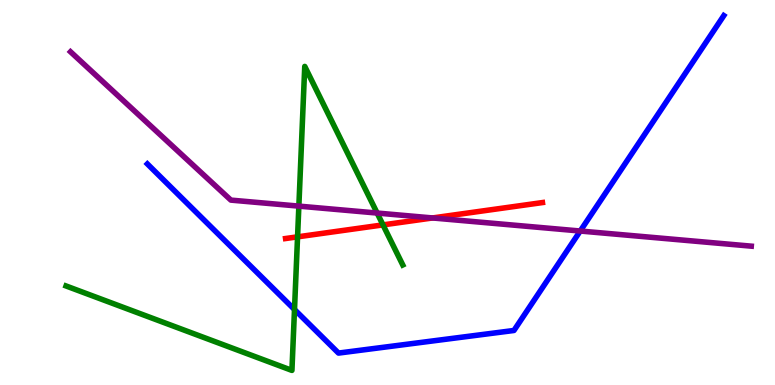[{'lines': ['blue', 'red'], 'intersections': []}, {'lines': ['green', 'red'], 'intersections': [{'x': 3.84, 'y': 3.85}, {'x': 4.94, 'y': 4.16}]}, {'lines': ['purple', 'red'], 'intersections': [{'x': 5.58, 'y': 4.34}]}, {'lines': ['blue', 'green'], 'intersections': [{'x': 3.8, 'y': 1.96}]}, {'lines': ['blue', 'purple'], 'intersections': [{'x': 7.49, 'y': 4.0}]}, {'lines': ['green', 'purple'], 'intersections': [{'x': 3.86, 'y': 4.65}, {'x': 4.87, 'y': 4.47}]}]